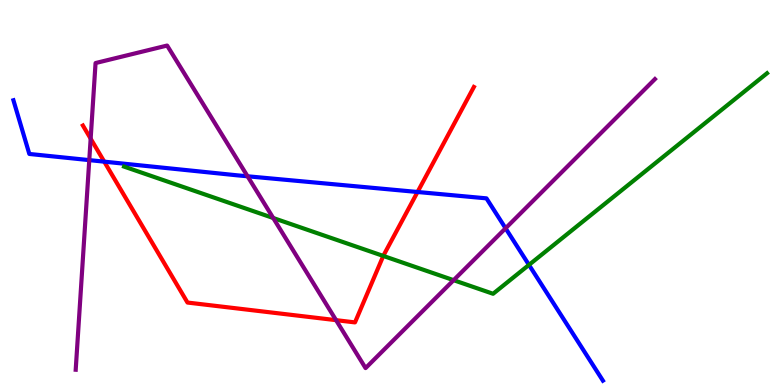[{'lines': ['blue', 'red'], 'intersections': [{'x': 1.35, 'y': 5.8}, {'x': 5.39, 'y': 5.01}]}, {'lines': ['green', 'red'], 'intersections': [{'x': 4.95, 'y': 3.35}]}, {'lines': ['purple', 'red'], 'intersections': [{'x': 1.17, 'y': 6.4}, {'x': 4.34, 'y': 1.68}]}, {'lines': ['blue', 'green'], 'intersections': [{'x': 6.83, 'y': 3.12}]}, {'lines': ['blue', 'purple'], 'intersections': [{'x': 1.15, 'y': 5.84}, {'x': 3.19, 'y': 5.42}, {'x': 6.52, 'y': 4.07}]}, {'lines': ['green', 'purple'], 'intersections': [{'x': 3.53, 'y': 4.34}, {'x': 5.85, 'y': 2.72}]}]